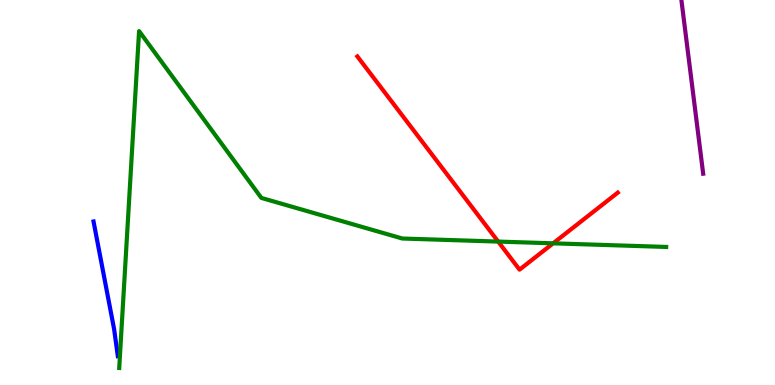[{'lines': ['blue', 'red'], 'intersections': []}, {'lines': ['green', 'red'], 'intersections': [{'x': 6.43, 'y': 3.73}, {'x': 7.14, 'y': 3.68}]}, {'lines': ['purple', 'red'], 'intersections': []}, {'lines': ['blue', 'green'], 'intersections': []}, {'lines': ['blue', 'purple'], 'intersections': []}, {'lines': ['green', 'purple'], 'intersections': []}]